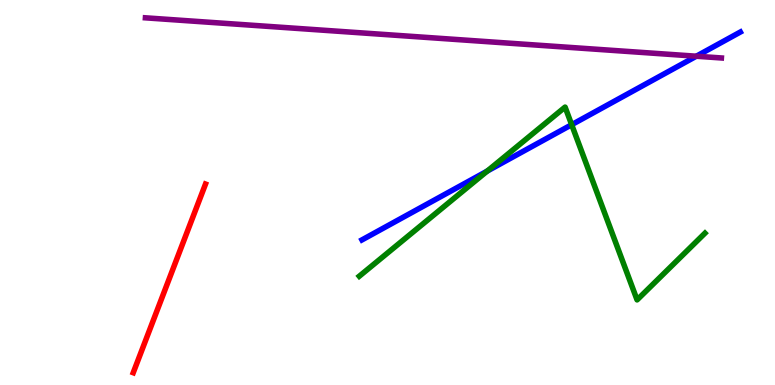[{'lines': ['blue', 'red'], 'intersections': []}, {'lines': ['green', 'red'], 'intersections': []}, {'lines': ['purple', 'red'], 'intersections': []}, {'lines': ['blue', 'green'], 'intersections': [{'x': 6.29, 'y': 5.56}, {'x': 7.38, 'y': 6.76}]}, {'lines': ['blue', 'purple'], 'intersections': [{'x': 8.98, 'y': 8.54}]}, {'lines': ['green', 'purple'], 'intersections': []}]